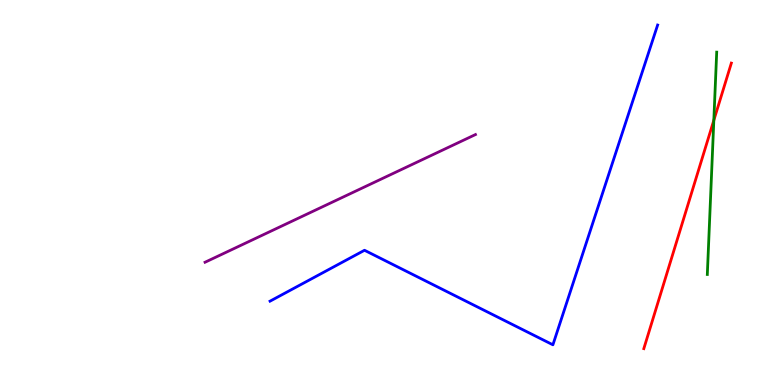[{'lines': ['blue', 'red'], 'intersections': []}, {'lines': ['green', 'red'], 'intersections': [{'x': 9.21, 'y': 6.88}]}, {'lines': ['purple', 'red'], 'intersections': []}, {'lines': ['blue', 'green'], 'intersections': []}, {'lines': ['blue', 'purple'], 'intersections': []}, {'lines': ['green', 'purple'], 'intersections': []}]